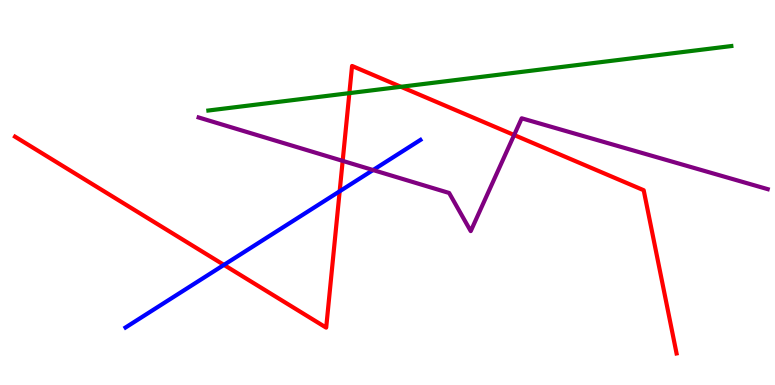[{'lines': ['blue', 'red'], 'intersections': [{'x': 2.89, 'y': 3.12}, {'x': 4.38, 'y': 5.03}]}, {'lines': ['green', 'red'], 'intersections': [{'x': 4.51, 'y': 7.58}, {'x': 5.17, 'y': 7.75}]}, {'lines': ['purple', 'red'], 'intersections': [{'x': 4.42, 'y': 5.82}, {'x': 6.63, 'y': 6.49}]}, {'lines': ['blue', 'green'], 'intersections': []}, {'lines': ['blue', 'purple'], 'intersections': [{'x': 4.81, 'y': 5.58}]}, {'lines': ['green', 'purple'], 'intersections': []}]